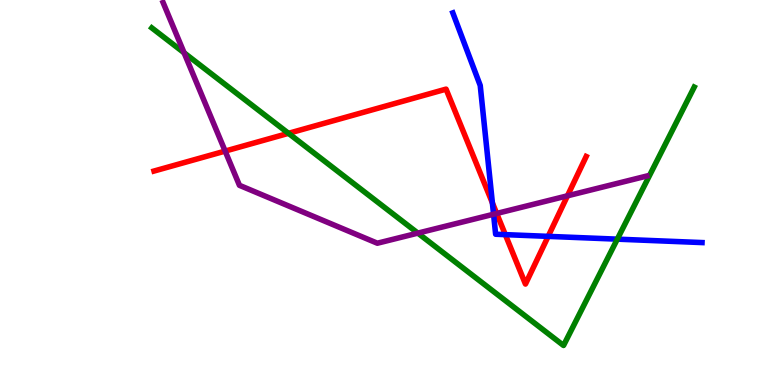[{'lines': ['blue', 'red'], 'intersections': [{'x': 6.35, 'y': 4.73}, {'x': 6.52, 'y': 3.91}, {'x': 7.07, 'y': 3.86}]}, {'lines': ['green', 'red'], 'intersections': [{'x': 3.72, 'y': 6.54}]}, {'lines': ['purple', 'red'], 'intersections': [{'x': 2.91, 'y': 6.08}, {'x': 6.41, 'y': 4.46}, {'x': 7.32, 'y': 4.91}]}, {'lines': ['blue', 'green'], 'intersections': [{'x': 7.97, 'y': 3.79}]}, {'lines': ['blue', 'purple'], 'intersections': [{'x': 6.37, 'y': 4.44}]}, {'lines': ['green', 'purple'], 'intersections': [{'x': 2.38, 'y': 8.63}, {'x': 5.39, 'y': 3.95}]}]